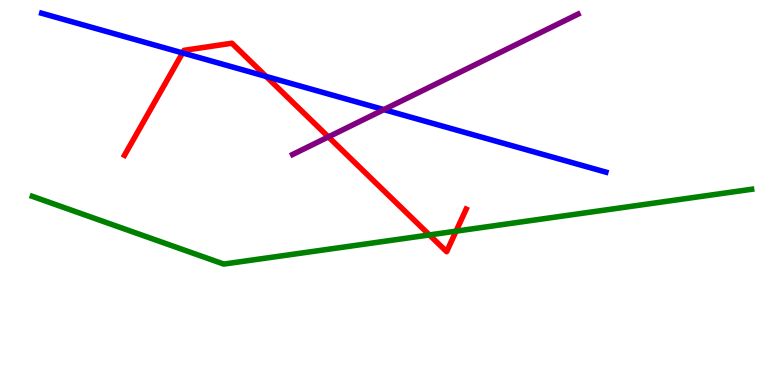[{'lines': ['blue', 'red'], 'intersections': [{'x': 2.36, 'y': 8.63}, {'x': 3.43, 'y': 8.01}]}, {'lines': ['green', 'red'], 'intersections': [{'x': 5.54, 'y': 3.9}, {'x': 5.88, 'y': 4.0}]}, {'lines': ['purple', 'red'], 'intersections': [{'x': 4.24, 'y': 6.44}]}, {'lines': ['blue', 'green'], 'intersections': []}, {'lines': ['blue', 'purple'], 'intersections': [{'x': 4.95, 'y': 7.15}]}, {'lines': ['green', 'purple'], 'intersections': []}]